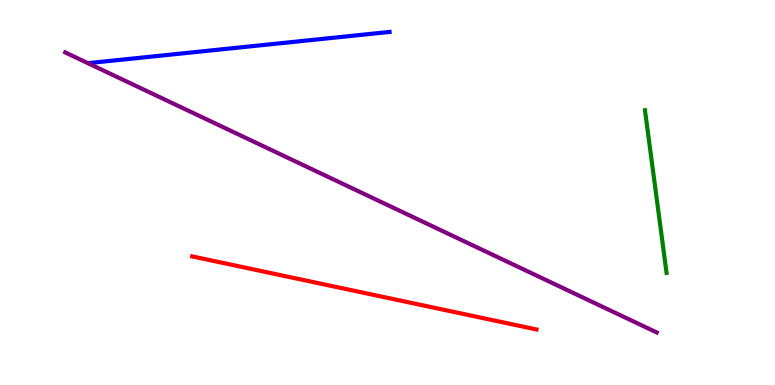[{'lines': ['blue', 'red'], 'intersections': []}, {'lines': ['green', 'red'], 'intersections': []}, {'lines': ['purple', 'red'], 'intersections': []}, {'lines': ['blue', 'green'], 'intersections': []}, {'lines': ['blue', 'purple'], 'intersections': []}, {'lines': ['green', 'purple'], 'intersections': []}]